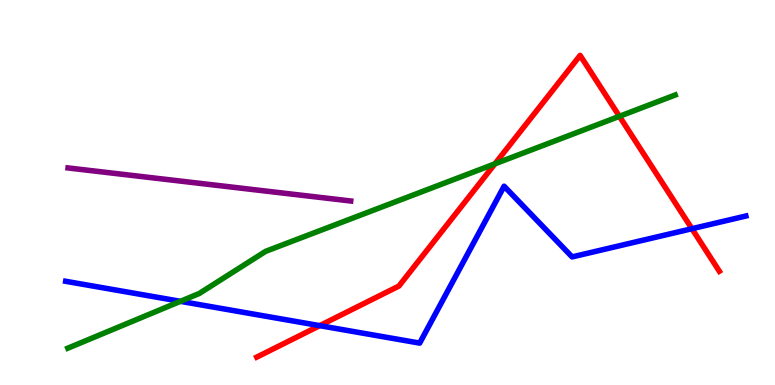[{'lines': ['blue', 'red'], 'intersections': [{'x': 4.13, 'y': 1.54}, {'x': 8.93, 'y': 4.06}]}, {'lines': ['green', 'red'], 'intersections': [{'x': 6.39, 'y': 5.74}, {'x': 7.99, 'y': 6.98}]}, {'lines': ['purple', 'red'], 'intersections': []}, {'lines': ['blue', 'green'], 'intersections': [{'x': 2.33, 'y': 2.17}]}, {'lines': ['blue', 'purple'], 'intersections': []}, {'lines': ['green', 'purple'], 'intersections': []}]